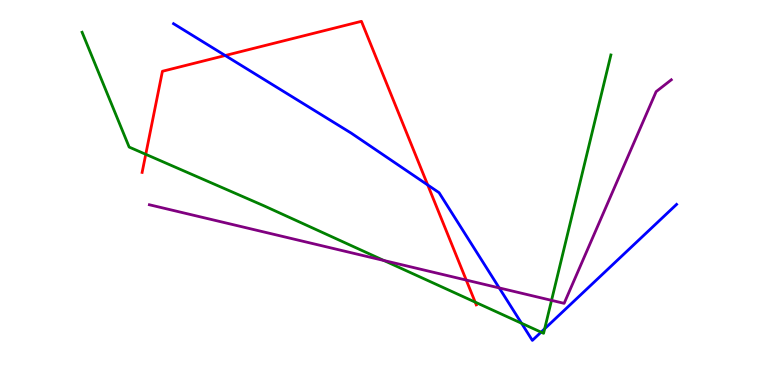[{'lines': ['blue', 'red'], 'intersections': [{'x': 2.91, 'y': 8.56}, {'x': 5.52, 'y': 5.2}]}, {'lines': ['green', 'red'], 'intersections': [{'x': 1.88, 'y': 5.99}, {'x': 6.13, 'y': 2.15}]}, {'lines': ['purple', 'red'], 'intersections': [{'x': 6.02, 'y': 2.73}]}, {'lines': ['blue', 'green'], 'intersections': [{'x': 6.73, 'y': 1.6}, {'x': 6.98, 'y': 1.37}, {'x': 7.03, 'y': 1.46}]}, {'lines': ['blue', 'purple'], 'intersections': [{'x': 6.44, 'y': 2.52}]}, {'lines': ['green', 'purple'], 'intersections': [{'x': 4.95, 'y': 3.23}, {'x': 7.12, 'y': 2.2}]}]